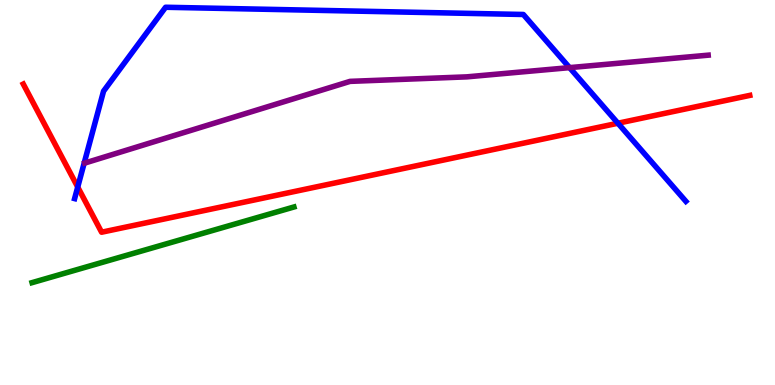[{'lines': ['blue', 'red'], 'intersections': [{'x': 1.0, 'y': 5.14}, {'x': 7.97, 'y': 6.8}]}, {'lines': ['green', 'red'], 'intersections': []}, {'lines': ['purple', 'red'], 'intersections': []}, {'lines': ['blue', 'green'], 'intersections': []}, {'lines': ['blue', 'purple'], 'intersections': [{'x': 7.35, 'y': 8.24}]}, {'lines': ['green', 'purple'], 'intersections': []}]